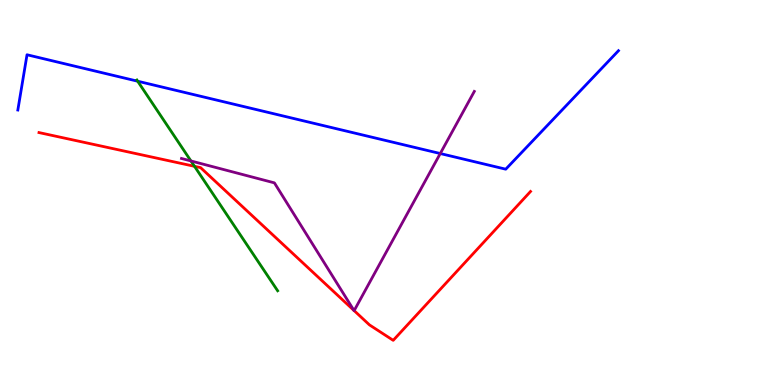[{'lines': ['blue', 'red'], 'intersections': []}, {'lines': ['green', 'red'], 'intersections': [{'x': 2.51, 'y': 5.68}]}, {'lines': ['purple', 'red'], 'intersections': [{'x': 4.57, 'y': 1.94}, {'x': 4.57, 'y': 1.93}]}, {'lines': ['blue', 'green'], 'intersections': [{'x': 1.78, 'y': 7.89}]}, {'lines': ['blue', 'purple'], 'intersections': [{'x': 5.68, 'y': 6.01}]}, {'lines': ['green', 'purple'], 'intersections': [{'x': 2.46, 'y': 5.82}]}]